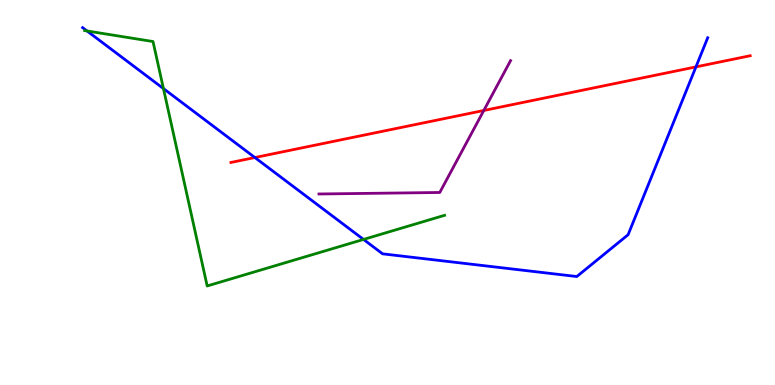[{'lines': ['blue', 'red'], 'intersections': [{'x': 3.29, 'y': 5.91}, {'x': 8.98, 'y': 8.26}]}, {'lines': ['green', 'red'], 'intersections': []}, {'lines': ['purple', 'red'], 'intersections': [{'x': 6.24, 'y': 7.13}]}, {'lines': ['blue', 'green'], 'intersections': [{'x': 1.12, 'y': 9.2}, {'x': 2.11, 'y': 7.7}, {'x': 4.69, 'y': 3.78}]}, {'lines': ['blue', 'purple'], 'intersections': []}, {'lines': ['green', 'purple'], 'intersections': []}]